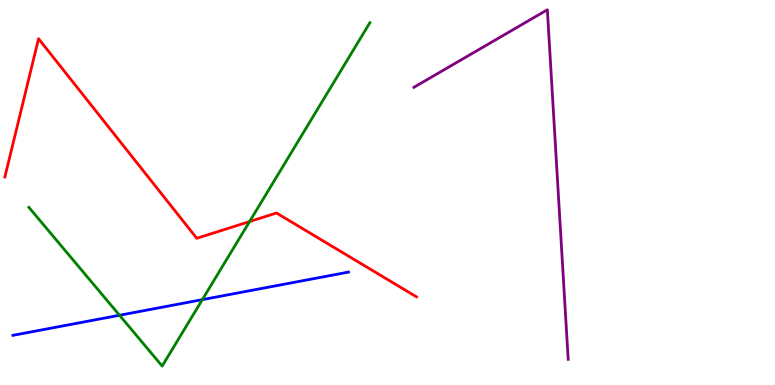[{'lines': ['blue', 'red'], 'intersections': []}, {'lines': ['green', 'red'], 'intersections': [{'x': 3.22, 'y': 4.25}]}, {'lines': ['purple', 'red'], 'intersections': []}, {'lines': ['blue', 'green'], 'intersections': [{'x': 1.54, 'y': 1.81}, {'x': 2.61, 'y': 2.22}]}, {'lines': ['blue', 'purple'], 'intersections': []}, {'lines': ['green', 'purple'], 'intersections': []}]